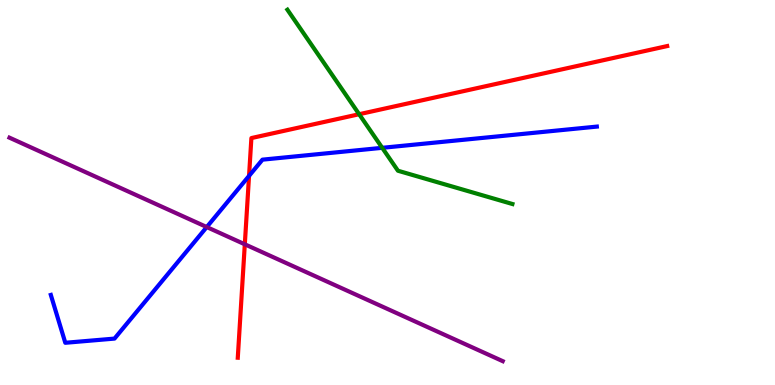[{'lines': ['blue', 'red'], 'intersections': [{'x': 3.21, 'y': 5.43}]}, {'lines': ['green', 'red'], 'intersections': [{'x': 4.63, 'y': 7.03}]}, {'lines': ['purple', 'red'], 'intersections': [{'x': 3.16, 'y': 3.65}]}, {'lines': ['blue', 'green'], 'intersections': [{'x': 4.93, 'y': 6.16}]}, {'lines': ['blue', 'purple'], 'intersections': [{'x': 2.67, 'y': 4.1}]}, {'lines': ['green', 'purple'], 'intersections': []}]